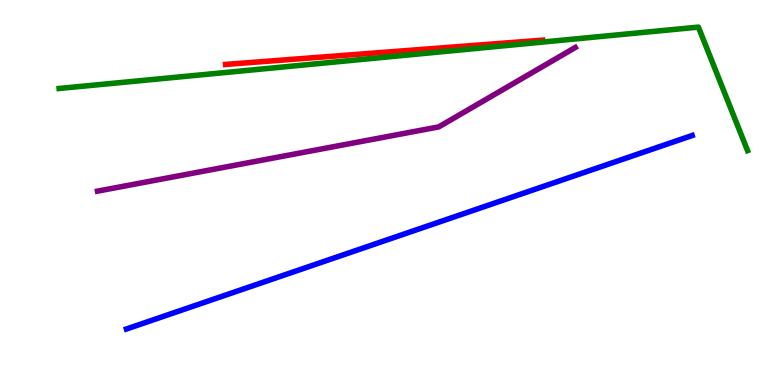[{'lines': ['blue', 'red'], 'intersections': []}, {'lines': ['green', 'red'], 'intersections': []}, {'lines': ['purple', 'red'], 'intersections': []}, {'lines': ['blue', 'green'], 'intersections': []}, {'lines': ['blue', 'purple'], 'intersections': []}, {'lines': ['green', 'purple'], 'intersections': []}]